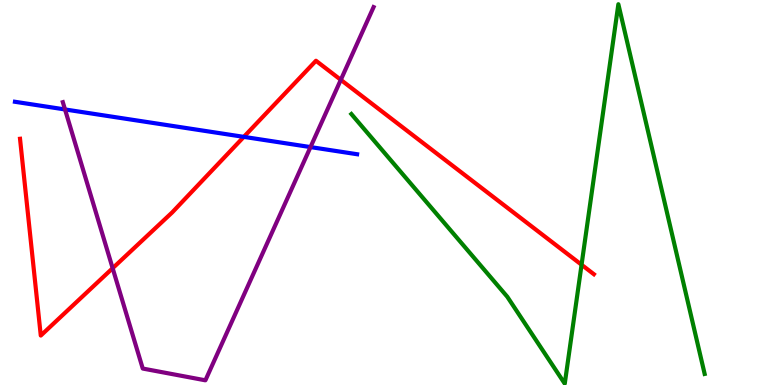[{'lines': ['blue', 'red'], 'intersections': [{'x': 3.15, 'y': 6.45}]}, {'lines': ['green', 'red'], 'intersections': [{'x': 7.5, 'y': 3.12}]}, {'lines': ['purple', 'red'], 'intersections': [{'x': 1.45, 'y': 3.03}, {'x': 4.4, 'y': 7.93}]}, {'lines': ['blue', 'green'], 'intersections': []}, {'lines': ['blue', 'purple'], 'intersections': [{'x': 0.839, 'y': 7.16}, {'x': 4.01, 'y': 6.18}]}, {'lines': ['green', 'purple'], 'intersections': []}]